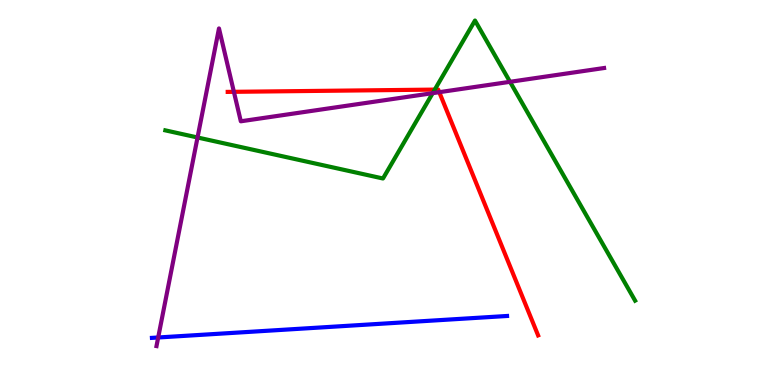[{'lines': ['blue', 'red'], 'intersections': []}, {'lines': ['green', 'red'], 'intersections': [{'x': 5.61, 'y': 7.67}]}, {'lines': ['purple', 'red'], 'intersections': [{'x': 3.02, 'y': 7.62}, {'x': 5.67, 'y': 7.61}]}, {'lines': ['blue', 'green'], 'intersections': []}, {'lines': ['blue', 'purple'], 'intersections': [{'x': 2.04, 'y': 1.23}]}, {'lines': ['green', 'purple'], 'intersections': [{'x': 2.55, 'y': 6.43}, {'x': 5.58, 'y': 7.58}, {'x': 6.58, 'y': 7.88}]}]